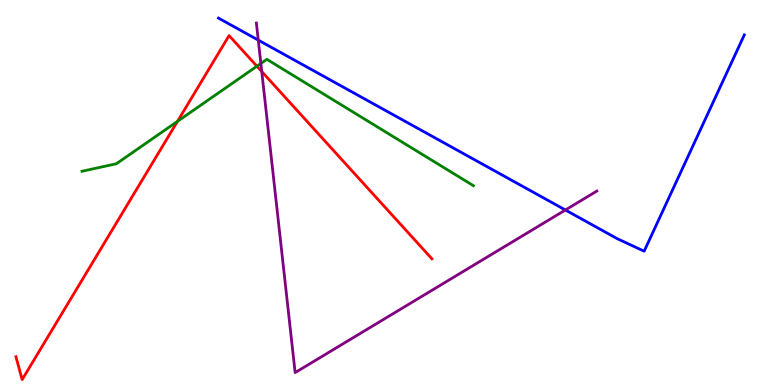[{'lines': ['blue', 'red'], 'intersections': []}, {'lines': ['green', 'red'], 'intersections': [{'x': 2.29, 'y': 6.85}, {'x': 3.32, 'y': 8.28}]}, {'lines': ['purple', 'red'], 'intersections': [{'x': 3.38, 'y': 8.14}]}, {'lines': ['blue', 'green'], 'intersections': []}, {'lines': ['blue', 'purple'], 'intersections': [{'x': 3.33, 'y': 8.96}, {'x': 7.3, 'y': 4.55}]}, {'lines': ['green', 'purple'], 'intersections': [{'x': 3.37, 'y': 8.35}]}]